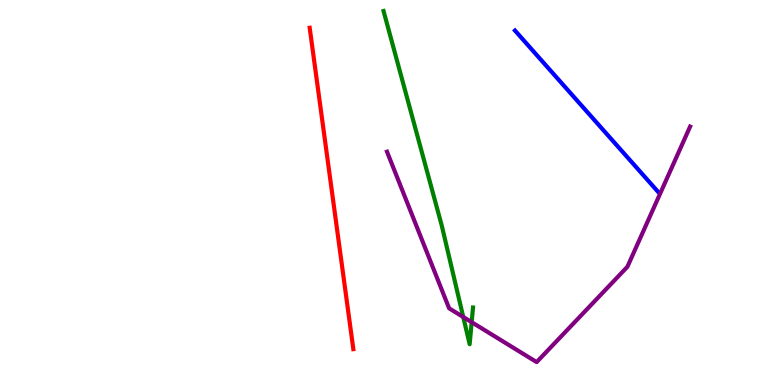[{'lines': ['blue', 'red'], 'intersections': []}, {'lines': ['green', 'red'], 'intersections': []}, {'lines': ['purple', 'red'], 'intersections': []}, {'lines': ['blue', 'green'], 'intersections': []}, {'lines': ['blue', 'purple'], 'intersections': []}, {'lines': ['green', 'purple'], 'intersections': [{'x': 5.98, 'y': 1.77}, {'x': 6.09, 'y': 1.63}]}]